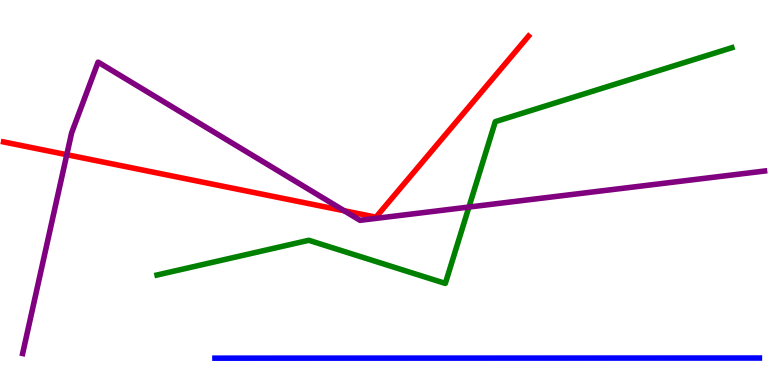[{'lines': ['blue', 'red'], 'intersections': []}, {'lines': ['green', 'red'], 'intersections': []}, {'lines': ['purple', 'red'], 'intersections': [{'x': 0.862, 'y': 5.98}, {'x': 4.44, 'y': 4.53}]}, {'lines': ['blue', 'green'], 'intersections': []}, {'lines': ['blue', 'purple'], 'intersections': []}, {'lines': ['green', 'purple'], 'intersections': [{'x': 6.05, 'y': 4.62}]}]